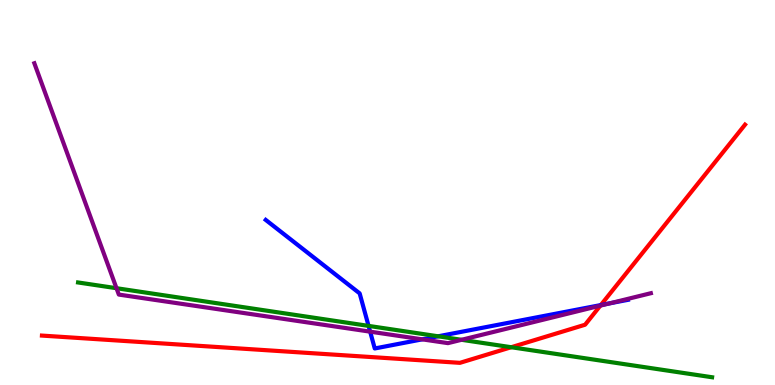[{'lines': ['blue', 'red'], 'intersections': [{'x': 7.75, 'y': 2.08}]}, {'lines': ['green', 'red'], 'intersections': [{'x': 6.6, 'y': 0.981}]}, {'lines': ['purple', 'red'], 'intersections': [{'x': 7.75, 'y': 2.06}]}, {'lines': ['blue', 'green'], 'intersections': [{'x': 4.76, 'y': 1.54}, {'x': 5.65, 'y': 1.27}]}, {'lines': ['blue', 'purple'], 'intersections': [{'x': 4.78, 'y': 1.39}, {'x': 5.45, 'y': 1.19}, {'x': 7.87, 'y': 2.12}]}, {'lines': ['green', 'purple'], 'intersections': [{'x': 1.5, 'y': 2.51}, {'x': 5.96, 'y': 1.17}]}]